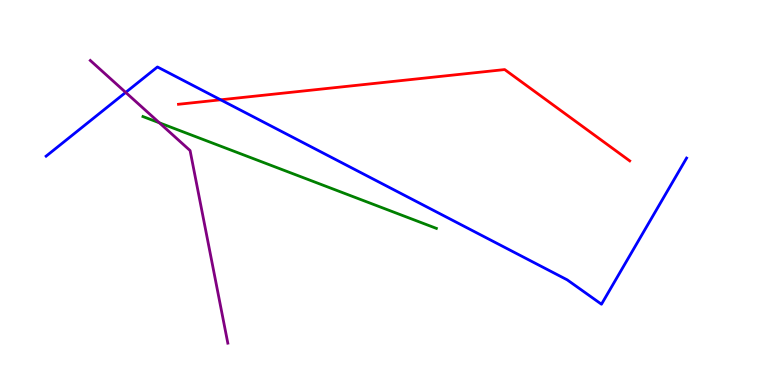[{'lines': ['blue', 'red'], 'intersections': [{'x': 2.85, 'y': 7.41}]}, {'lines': ['green', 'red'], 'intersections': []}, {'lines': ['purple', 'red'], 'intersections': []}, {'lines': ['blue', 'green'], 'intersections': []}, {'lines': ['blue', 'purple'], 'intersections': [{'x': 1.62, 'y': 7.6}]}, {'lines': ['green', 'purple'], 'intersections': [{'x': 2.06, 'y': 6.81}]}]